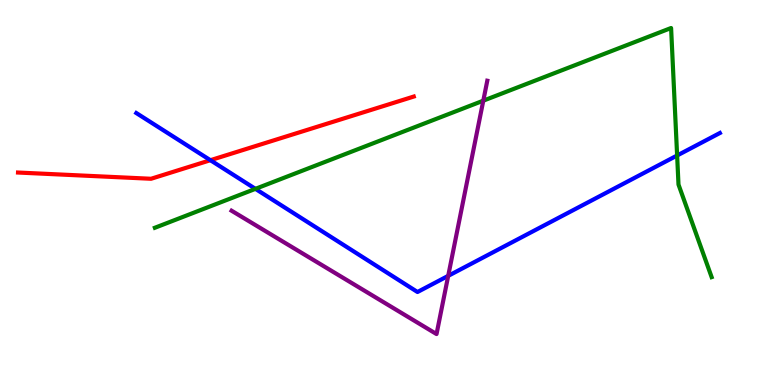[{'lines': ['blue', 'red'], 'intersections': [{'x': 2.71, 'y': 5.84}]}, {'lines': ['green', 'red'], 'intersections': []}, {'lines': ['purple', 'red'], 'intersections': []}, {'lines': ['blue', 'green'], 'intersections': [{'x': 3.3, 'y': 5.09}, {'x': 8.74, 'y': 5.96}]}, {'lines': ['blue', 'purple'], 'intersections': [{'x': 5.78, 'y': 2.83}]}, {'lines': ['green', 'purple'], 'intersections': [{'x': 6.24, 'y': 7.39}]}]